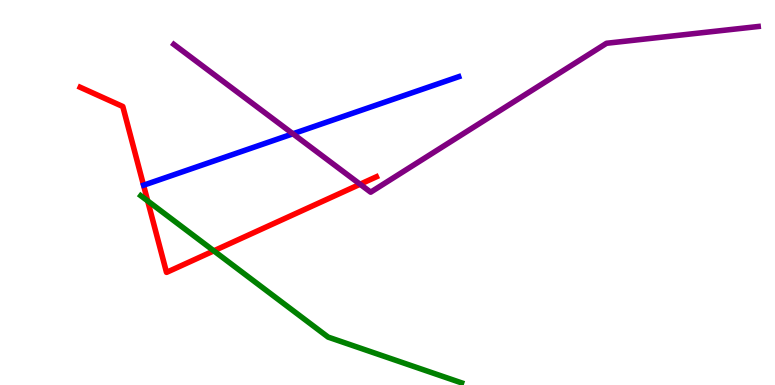[{'lines': ['blue', 'red'], 'intersections': []}, {'lines': ['green', 'red'], 'intersections': [{'x': 1.91, 'y': 4.78}, {'x': 2.76, 'y': 3.48}]}, {'lines': ['purple', 'red'], 'intersections': [{'x': 4.65, 'y': 5.21}]}, {'lines': ['blue', 'green'], 'intersections': []}, {'lines': ['blue', 'purple'], 'intersections': [{'x': 3.78, 'y': 6.52}]}, {'lines': ['green', 'purple'], 'intersections': []}]